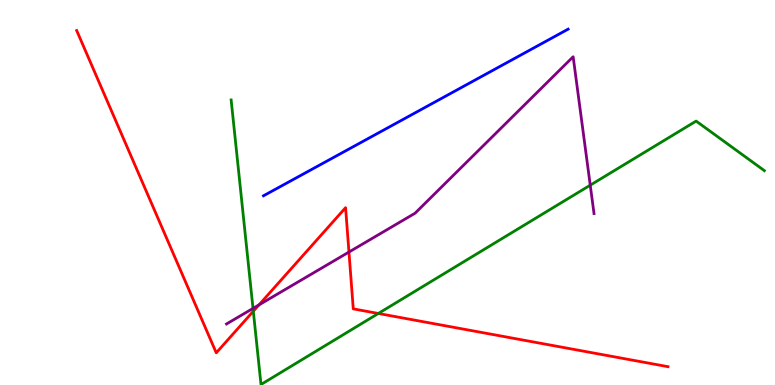[{'lines': ['blue', 'red'], 'intersections': []}, {'lines': ['green', 'red'], 'intersections': [{'x': 3.27, 'y': 1.92}, {'x': 4.88, 'y': 1.86}]}, {'lines': ['purple', 'red'], 'intersections': [{'x': 3.34, 'y': 2.08}, {'x': 4.5, 'y': 3.45}]}, {'lines': ['blue', 'green'], 'intersections': []}, {'lines': ['blue', 'purple'], 'intersections': []}, {'lines': ['green', 'purple'], 'intersections': [{'x': 3.26, 'y': 1.99}, {'x': 7.62, 'y': 5.19}]}]